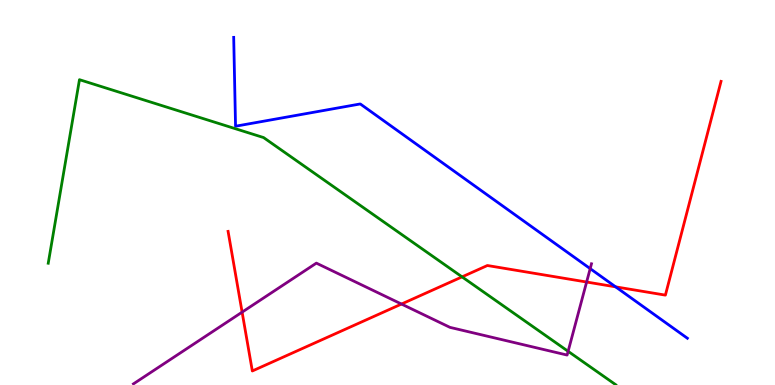[{'lines': ['blue', 'red'], 'intersections': [{'x': 7.94, 'y': 2.55}]}, {'lines': ['green', 'red'], 'intersections': [{'x': 5.96, 'y': 2.81}]}, {'lines': ['purple', 'red'], 'intersections': [{'x': 3.12, 'y': 1.89}, {'x': 5.18, 'y': 2.1}, {'x': 7.57, 'y': 2.67}]}, {'lines': ['blue', 'green'], 'intersections': []}, {'lines': ['blue', 'purple'], 'intersections': [{'x': 7.62, 'y': 3.02}]}, {'lines': ['green', 'purple'], 'intersections': [{'x': 7.33, 'y': 0.875}]}]